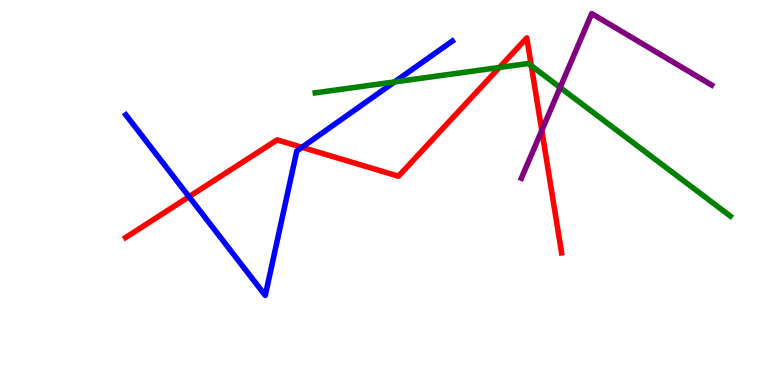[{'lines': ['blue', 'red'], 'intersections': [{'x': 2.44, 'y': 4.89}, {'x': 3.9, 'y': 6.17}]}, {'lines': ['green', 'red'], 'intersections': [{'x': 6.44, 'y': 8.25}, {'x': 6.86, 'y': 8.29}]}, {'lines': ['purple', 'red'], 'intersections': [{'x': 6.99, 'y': 6.61}]}, {'lines': ['blue', 'green'], 'intersections': [{'x': 5.09, 'y': 7.87}]}, {'lines': ['blue', 'purple'], 'intersections': []}, {'lines': ['green', 'purple'], 'intersections': [{'x': 7.23, 'y': 7.73}]}]